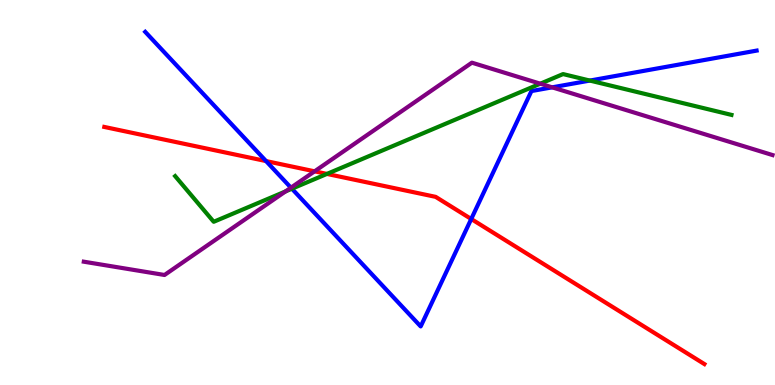[{'lines': ['blue', 'red'], 'intersections': [{'x': 3.43, 'y': 5.82}, {'x': 6.08, 'y': 4.31}]}, {'lines': ['green', 'red'], 'intersections': [{'x': 4.22, 'y': 5.48}]}, {'lines': ['purple', 'red'], 'intersections': [{'x': 4.06, 'y': 5.55}]}, {'lines': ['blue', 'green'], 'intersections': [{'x': 3.77, 'y': 5.1}, {'x': 7.61, 'y': 7.91}]}, {'lines': ['blue', 'purple'], 'intersections': [{'x': 3.75, 'y': 5.13}, {'x': 7.12, 'y': 7.73}]}, {'lines': ['green', 'purple'], 'intersections': [{'x': 3.68, 'y': 5.03}, {'x': 6.97, 'y': 7.83}]}]